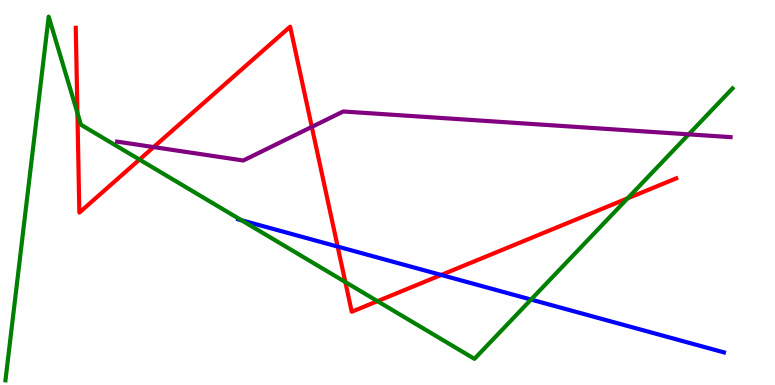[{'lines': ['blue', 'red'], 'intersections': [{'x': 4.36, 'y': 3.6}, {'x': 5.69, 'y': 2.86}]}, {'lines': ['green', 'red'], 'intersections': [{'x': 0.999, 'y': 7.07}, {'x': 1.8, 'y': 5.86}, {'x': 4.46, 'y': 2.67}, {'x': 4.87, 'y': 2.18}, {'x': 8.1, 'y': 4.85}]}, {'lines': ['purple', 'red'], 'intersections': [{'x': 1.98, 'y': 6.18}, {'x': 4.02, 'y': 6.7}]}, {'lines': ['blue', 'green'], 'intersections': [{'x': 3.12, 'y': 4.28}, {'x': 6.85, 'y': 2.22}]}, {'lines': ['blue', 'purple'], 'intersections': []}, {'lines': ['green', 'purple'], 'intersections': [{'x': 8.89, 'y': 6.51}]}]